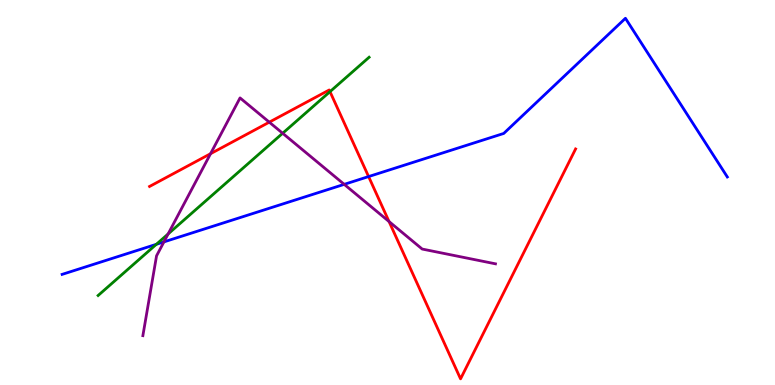[{'lines': ['blue', 'red'], 'intersections': [{'x': 4.76, 'y': 5.41}]}, {'lines': ['green', 'red'], 'intersections': [{'x': 4.26, 'y': 7.62}]}, {'lines': ['purple', 'red'], 'intersections': [{'x': 2.72, 'y': 6.01}, {'x': 3.47, 'y': 6.83}, {'x': 5.02, 'y': 4.25}]}, {'lines': ['blue', 'green'], 'intersections': [{'x': 2.02, 'y': 3.65}]}, {'lines': ['blue', 'purple'], 'intersections': [{'x': 2.12, 'y': 3.72}, {'x': 4.44, 'y': 5.21}]}, {'lines': ['green', 'purple'], 'intersections': [{'x': 2.17, 'y': 3.92}, {'x': 3.65, 'y': 6.54}]}]